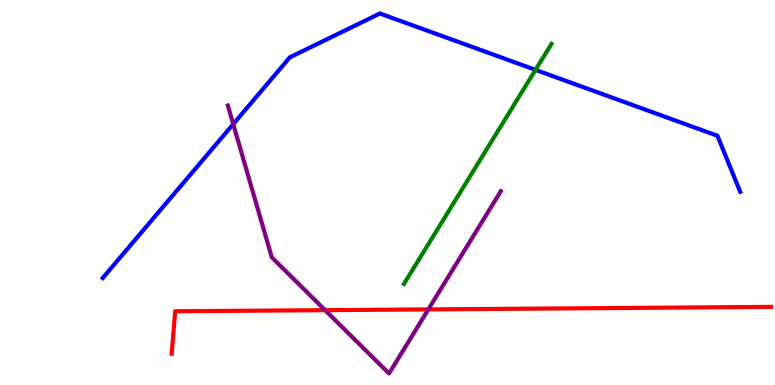[{'lines': ['blue', 'red'], 'intersections': []}, {'lines': ['green', 'red'], 'intersections': []}, {'lines': ['purple', 'red'], 'intersections': [{'x': 4.19, 'y': 1.94}, {'x': 5.53, 'y': 1.96}]}, {'lines': ['blue', 'green'], 'intersections': [{'x': 6.91, 'y': 8.19}]}, {'lines': ['blue', 'purple'], 'intersections': [{'x': 3.01, 'y': 6.78}]}, {'lines': ['green', 'purple'], 'intersections': []}]